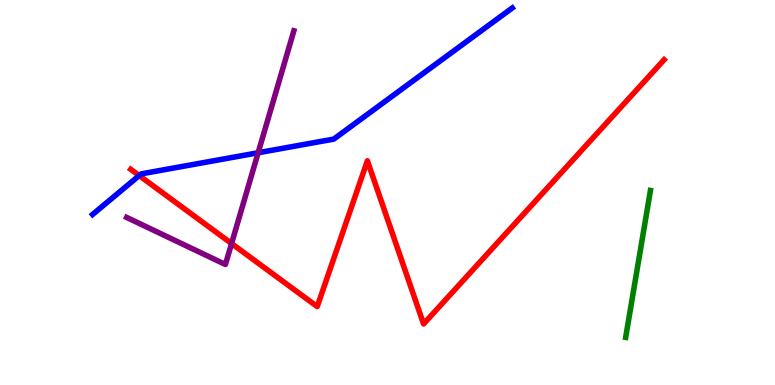[{'lines': ['blue', 'red'], 'intersections': [{'x': 1.8, 'y': 5.44}]}, {'lines': ['green', 'red'], 'intersections': []}, {'lines': ['purple', 'red'], 'intersections': [{'x': 2.99, 'y': 3.67}]}, {'lines': ['blue', 'green'], 'intersections': []}, {'lines': ['blue', 'purple'], 'intersections': [{'x': 3.33, 'y': 6.03}]}, {'lines': ['green', 'purple'], 'intersections': []}]